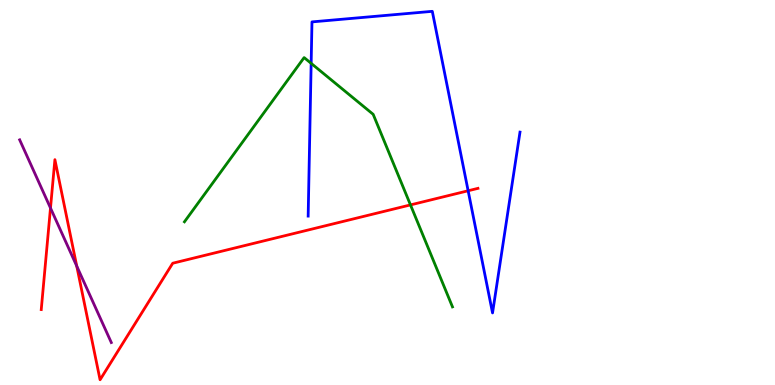[{'lines': ['blue', 'red'], 'intersections': [{'x': 6.04, 'y': 5.05}]}, {'lines': ['green', 'red'], 'intersections': [{'x': 5.3, 'y': 4.68}]}, {'lines': ['purple', 'red'], 'intersections': [{'x': 0.652, 'y': 4.6}, {'x': 0.99, 'y': 3.09}]}, {'lines': ['blue', 'green'], 'intersections': [{'x': 4.01, 'y': 8.35}]}, {'lines': ['blue', 'purple'], 'intersections': []}, {'lines': ['green', 'purple'], 'intersections': []}]